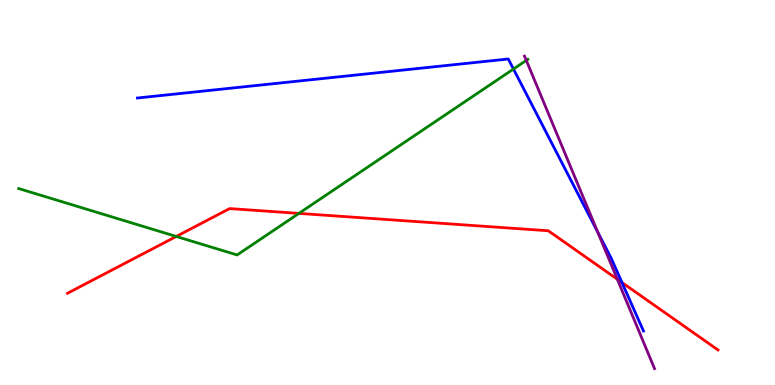[{'lines': ['blue', 'red'], 'intersections': [{'x': 8.03, 'y': 2.66}]}, {'lines': ['green', 'red'], 'intersections': [{'x': 2.27, 'y': 3.86}, {'x': 3.86, 'y': 4.46}]}, {'lines': ['purple', 'red'], 'intersections': [{'x': 7.97, 'y': 2.75}]}, {'lines': ['blue', 'green'], 'intersections': [{'x': 6.63, 'y': 8.21}]}, {'lines': ['blue', 'purple'], 'intersections': [{'x': 7.71, 'y': 3.97}]}, {'lines': ['green', 'purple'], 'intersections': [{'x': 6.79, 'y': 8.43}]}]